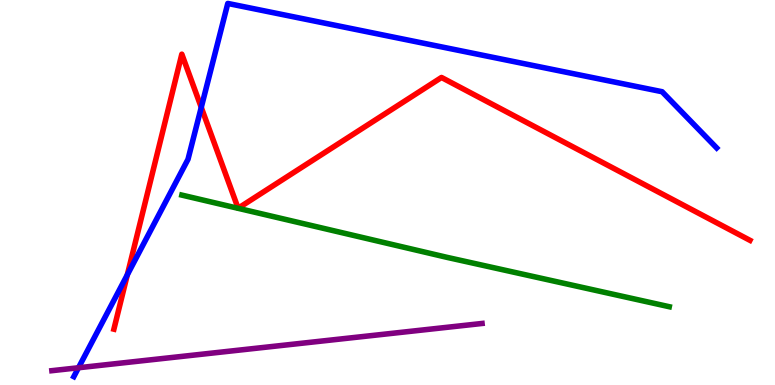[{'lines': ['blue', 'red'], 'intersections': [{'x': 1.64, 'y': 2.86}, {'x': 2.6, 'y': 7.21}]}, {'lines': ['green', 'red'], 'intersections': []}, {'lines': ['purple', 'red'], 'intersections': []}, {'lines': ['blue', 'green'], 'intersections': []}, {'lines': ['blue', 'purple'], 'intersections': [{'x': 1.01, 'y': 0.448}]}, {'lines': ['green', 'purple'], 'intersections': []}]